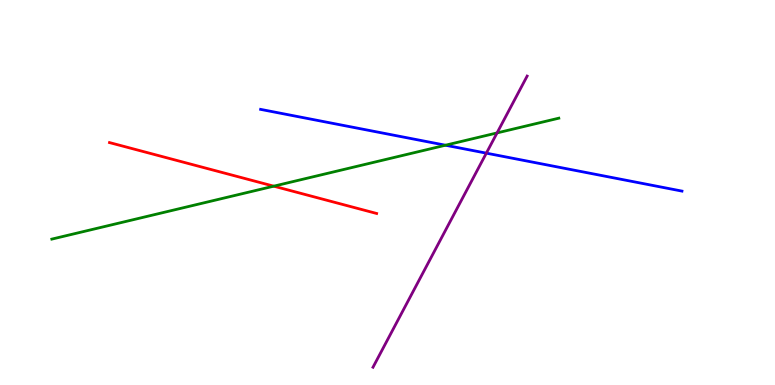[{'lines': ['blue', 'red'], 'intersections': []}, {'lines': ['green', 'red'], 'intersections': [{'x': 3.53, 'y': 5.16}]}, {'lines': ['purple', 'red'], 'intersections': []}, {'lines': ['blue', 'green'], 'intersections': [{'x': 5.75, 'y': 6.23}]}, {'lines': ['blue', 'purple'], 'intersections': [{'x': 6.28, 'y': 6.02}]}, {'lines': ['green', 'purple'], 'intersections': [{'x': 6.41, 'y': 6.55}]}]